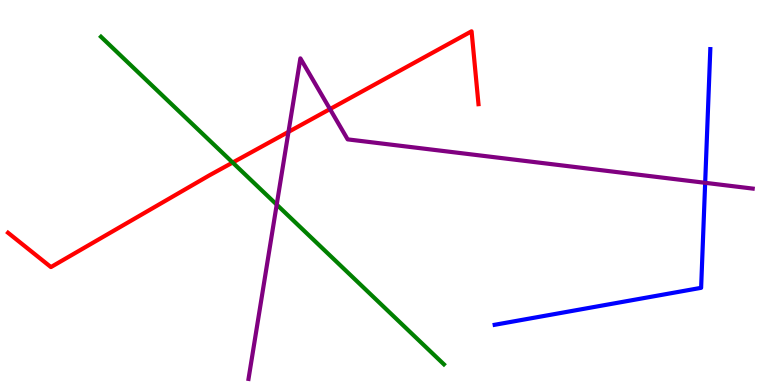[{'lines': ['blue', 'red'], 'intersections': []}, {'lines': ['green', 'red'], 'intersections': [{'x': 3.0, 'y': 5.78}]}, {'lines': ['purple', 'red'], 'intersections': [{'x': 3.72, 'y': 6.57}, {'x': 4.26, 'y': 7.17}]}, {'lines': ['blue', 'green'], 'intersections': []}, {'lines': ['blue', 'purple'], 'intersections': [{'x': 9.1, 'y': 5.25}]}, {'lines': ['green', 'purple'], 'intersections': [{'x': 3.57, 'y': 4.69}]}]